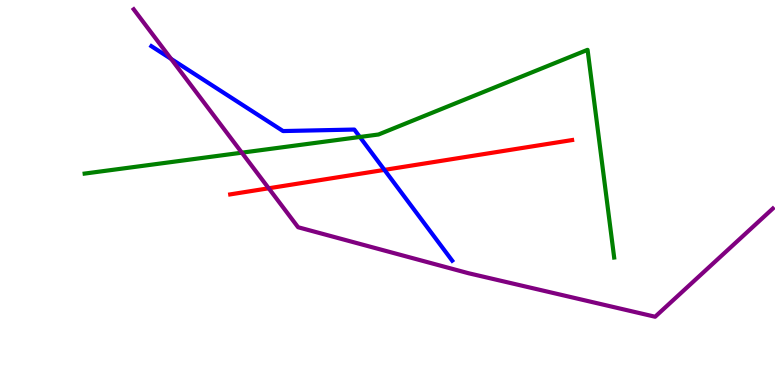[{'lines': ['blue', 'red'], 'intersections': [{'x': 4.96, 'y': 5.59}]}, {'lines': ['green', 'red'], 'intersections': []}, {'lines': ['purple', 'red'], 'intersections': [{'x': 3.47, 'y': 5.11}]}, {'lines': ['blue', 'green'], 'intersections': [{'x': 4.64, 'y': 6.44}]}, {'lines': ['blue', 'purple'], 'intersections': [{'x': 2.21, 'y': 8.47}]}, {'lines': ['green', 'purple'], 'intersections': [{'x': 3.12, 'y': 6.03}]}]